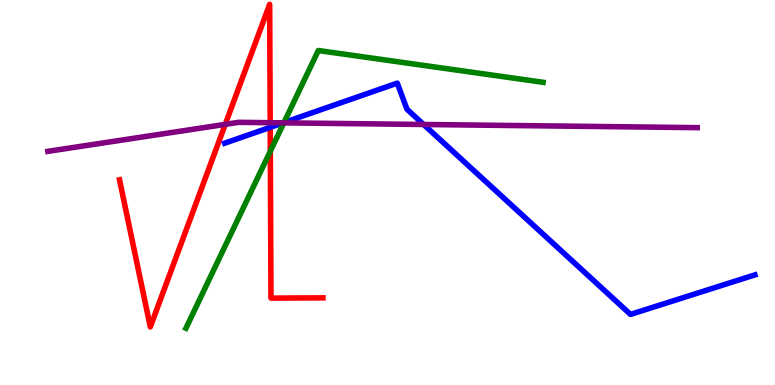[{'lines': ['blue', 'red'], 'intersections': [{'x': 3.49, 'y': 6.69}]}, {'lines': ['green', 'red'], 'intersections': [{'x': 3.49, 'y': 6.07}]}, {'lines': ['purple', 'red'], 'intersections': [{'x': 2.91, 'y': 6.77}, {'x': 3.49, 'y': 6.81}]}, {'lines': ['blue', 'green'], 'intersections': [{'x': 3.66, 'y': 6.82}]}, {'lines': ['blue', 'purple'], 'intersections': [{'x': 3.65, 'y': 6.81}, {'x': 5.47, 'y': 6.77}]}, {'lines': ['green', 'purple'], 'intersections': [{'x': 3.66, 'y': 6.81}]}]